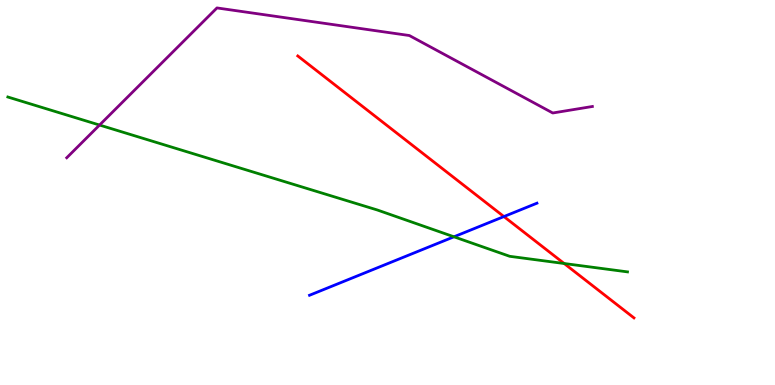[{'lines': ['blue', 'red'], 'intersections': [{'x': 6.5, 'y': 4.37}]}, {'lines': ['green', 'red'], 'intersections': [{'x': 7.28, 'y': 3.16}]}, {'lines': ['purple', 'red'], 'intersections': []}, {'lines': ['blue', 'green'], 'intersections': [{'x': 5.86, 'y': 3.85}]}, {'lines': ['blue', 'purple'], 'intersections': []}, {'lines': ['green', 'purple'], 'intersections': [{'x': 1.28, 'y': 6.75}]}]